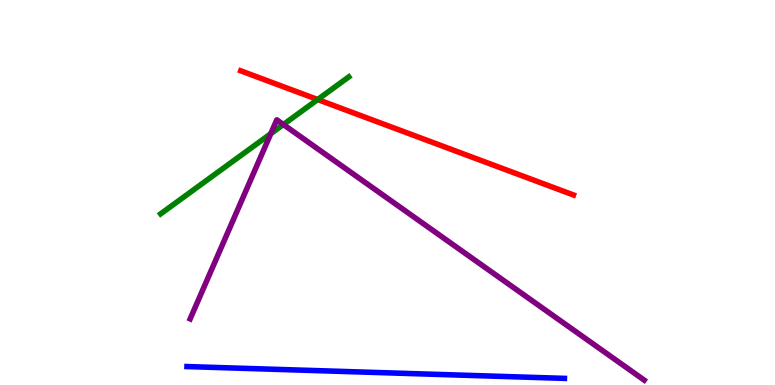[{'lines': ['blue', 'red'], 'intersections': []}, {'lines': ['green', 'red'], 'intersections': [{'x': 4.1, 'y': 7.41}]}, {'lines': ['purple', 'red'], 'intersections': []}, {'lines': ['blue', 'green'], 'intersections': []}, {'lines': ['blue', 'purple'], 'intersections': []}, {'lines': ['green', 'purple'], 'intersections': [{'x': 3.49, 'y': 6.53}, {'x': 3.66, 'y': 6.77}]}]